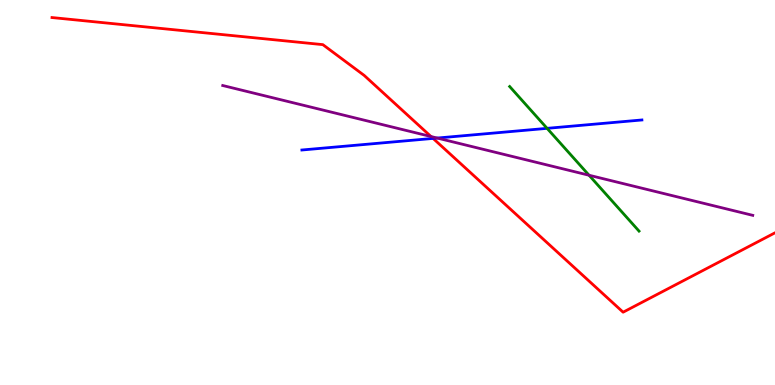[{'lines': ['blue', 'red'], 'intersections': [{'x': 5.59, 'y': 6.4}]}, {'lines': ['green', 'red'], 'intersections': []}, {'lines': ['purple', 'red'], 'intersections': [{'x': 5.56, 'y': 6.45}]}, {'lines': ['blue', 'green'], 'intersections': [{'x': 7.06, 'y': 6.67}]}, {'lines': ['blue', 'purple'], 'intersections': [{'x': 5.64, 'y': 6.41}]}, {'lines': ['green', 'purple'], 'intersections': [{'x': 7.6, 'y': 5.45}]}]